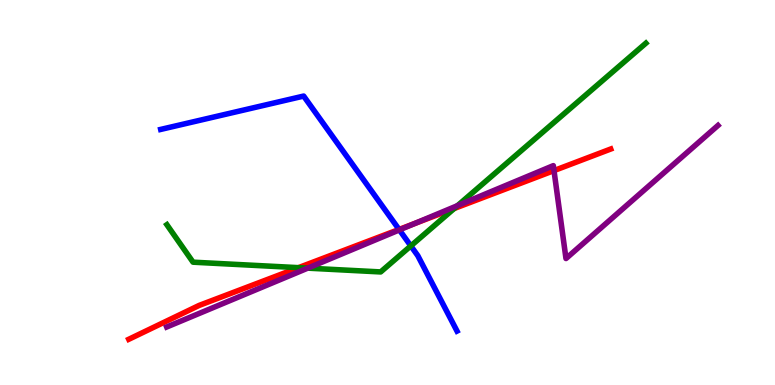[{'lines': ['blue', 'red'], 'intersections': [{'x': 5.15, 'y': 4.04}]}, {'lines': ['green', 'red'], 'intersections': [{'x': 3.85, 'y': 3.05}, {'x': 5.86, 'y': 4.58}]}, {'lines': ['purple', 'red'], 'intersections': [{'x': 5.35, 'y': 4.19}, {'x': 7.15, 'y': 5.57}]}, {'lines': ['blue', 'green'], 'intersections': [{'x': 5.3, 'y': 3.61}]}, {'lines': ['blue', 'purple'], 'intersections': [{'x': 5.15, 'y': 4.03}]}, {'lines': ['green', 'purple'], 'intersections': [{'x': 3.97, 'y': 3.04}, {'x': 5.9, 'y': 4.66}]}]